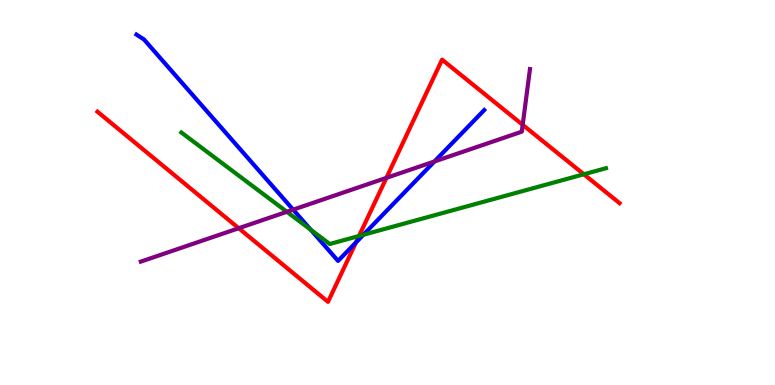[{'lines': ['blue', 'red'], 'intersections': [{'x': 4.59, 'y': 3.7}]}, {'lines': ['green', 'red'], 'intersections': [{'x': 4.63, 'y': 3.87}, {'x': 7.53, 'y': 5.47}]}, {'lines': ['purple', 'red'], 'intersections': [{'x': 3.08, 'y': 4.07}, {'x': 4.99, 'y': 5.38}, {'x': 6.74, 'y': 6.76}]}, {'lines': ['blue', 'green'], 'intersections': [{'x': 4.01, 'y': 4.03}, {'x': 4.69, 'y': 3.9}]}, {'lines': ['blue', 'purple'], 'intersections': [{'x': 3.78, 'y': 4.55}, {'x': 5.61, 'y': 5.81}]}, {'lines': ['green', 'purple'], 'intersections': [{'x': 3.7, 'y': 4.5}]}]